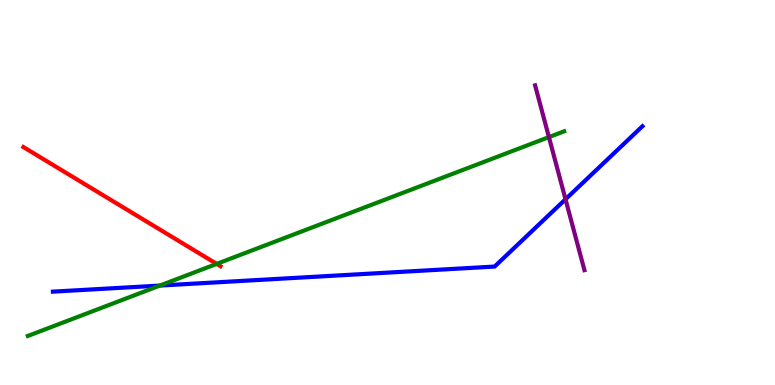[{'lines': ['blue', 'red'], 'intersections': []}, {'lines': ['green', 'red'], 'intersections': [{'x': 2.8, 'y': 3.15}]}, {'lines': ['purple', 'red'], 'intersections': []}, {'lines': ['blue', 'green'], 'intersections': [{'x': 2.06, 'y': 2.58}]}, {'lines': ['blue', 'purple'], 'intersections': [{'x': 7.3, 'y': 4.82}]}, {'lines': ['green', 'purple'], 'intersections': [{'x': 7.08, 'y': 6.44}]}]